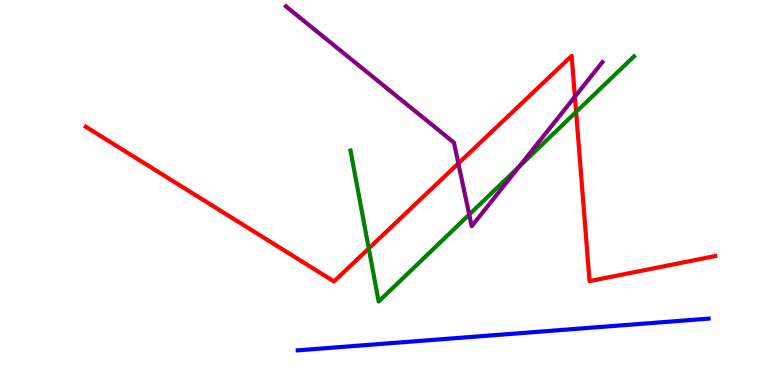[{'lines': ['blue', 'red'], 'intersections': []}, {'lines': ['green', 'red'], 'intersections': [{'x': 4.76, 'y': 3.55}, {'x': 7.43, 'y': 7.09}]}, {'lines': ['purple', 'red'], 'intersections': [{'x': 5.91, 'y': 5.76}, {'x': 7.42, 'y': 7.49}]}, {'lines': ['blue', 'green'], 'intersections': []}, {'lines': ['blue', 'purple'], 'intersections': []}, {'lines': ['green', 'purple'], 'intersections': [{'x': 6.05, 'y': 4.43}, {'x': 6.7, 'y': 5.67}]}]